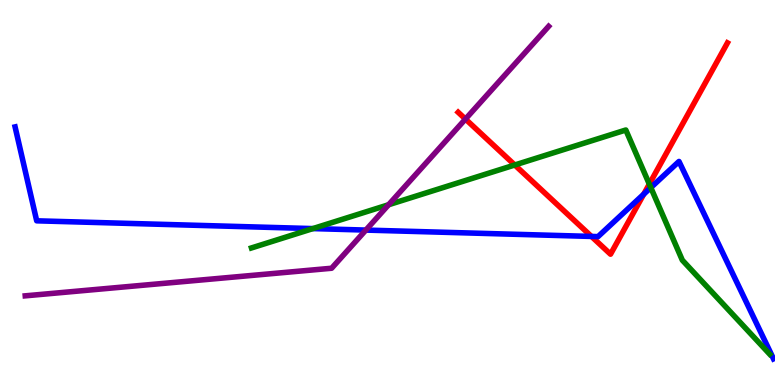[{'lines': ['blue', 'red'], 'intersections': [{'x': 7.63, 'y': 3.86}, {'x': 8.31, 'y': 4.96}]}, {'lines': ['green', 'red'], 'intersections': [{'x': 6.64, 'y': 5.71}, {'x': 8.38, 'y': 5.22}]}, {'lines': ['purple', 'red'], 'intersections': [{'x': 6.01, 'y': 6.91}]}, {'lines': ['blue', 'green'], 'intersections': [{'x': 4.04, 'y': 4.06}, {'x': 8.4, 'y': 5.13}]}, {'lines': ['blue', 'purple'], 'intersections': [{'x': 4.72, 'y': 4.02}]}, {'lines': ['green', 'purple'], 'intersections': [{'x': 5.01, 'y': 4.68}]}]